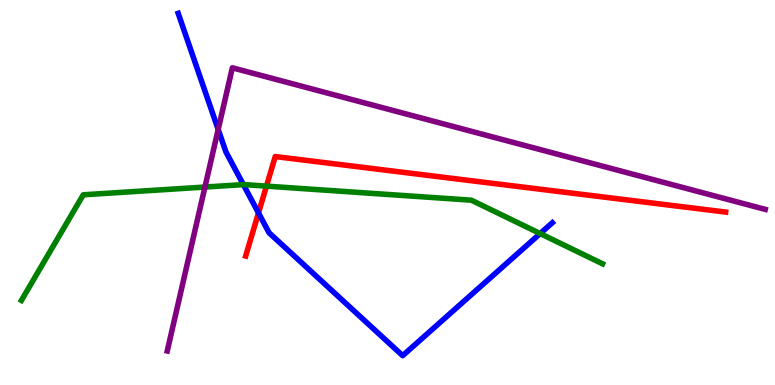[{'lines': ['blue', 'red'], 'intersections': [{'x': 3.34, 'y': 4.47}]}, {'lines': ['green', 'red'], 'intersections': [{'x': 3.44, 'y': 5.17}]}, {'lines': ['purple', 'red'], 'intersections': []}, {'lines': ['blue', 'green'], 'intersections': [{'x': 3.14, 'y': 5.21}, {'x': 6.97, 'y': 3.93}]}, {'lines': ['blue', 'purple'], 'intersections': [{'x': 2.82, 'y': 6.64}]}, {'lines': ['green', 'purple'], 'intersections': [{'x': 2.64, 'y': 5.14}]}]